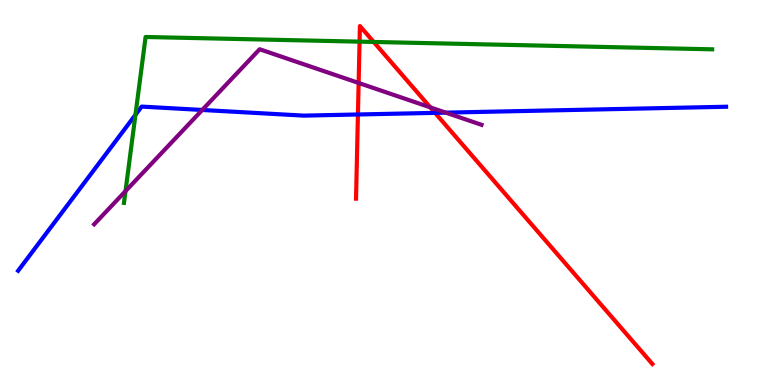[{'lines': ['blue', 'red'], 'intersections': [{'x': 4.62, 'y': 7.03}, {'x': 5.61, 'y': 7.07}]}, {'lines': ['green', 'red'], 'intersections': [{'x': 4.64, 'y': 8.92}, {'x': 4.82, 'y': 8.91}]}, {'lines': ['purple', 'red'], 'intersections': [{'x': 4.63, 'y': 7.85}, {'x': 5.55, 'y': 7.21}]}, {'lines': ['blue', 'green'], 'intersections': [{'x': 1.75, 'y': 7.02}]}, {'lines': ['blue', 'purple'], 'intersections': [{'x': 2.61, 'y': 7.14}, {'x': 5.75, 'y': 7.07}]}, {'lines': ['green', 'purple'], 'intersections': [{'x': 1.62, 'y': 5.04}]}]